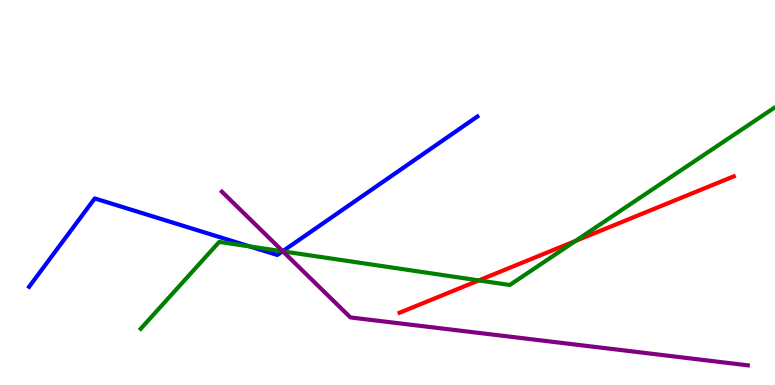[{'lines': ['blue', 'red'], 'intersections': []}, {'lines': ['green', 'red'], 'intersections': [{'x': 6.18, 'y': 2.72}, {'x': 7.43, 'y': 3.74}]}, {'lines': ['purple', 'red'], 'intersections': []}, {'lines': ['blue', 'green'], 'intersections': [{'x': 3.22, 'y': 3.6}, {'x': 3.65, 'y': 3.47}]}, {'lines': ['blue', 'purple'], 'intersections': [{'x': 3.65, 'y': 3.48}]}, {'lines': ['green', 'purple'], 'intersections': [{'x': 3.65, 'y': 3.47}]}]